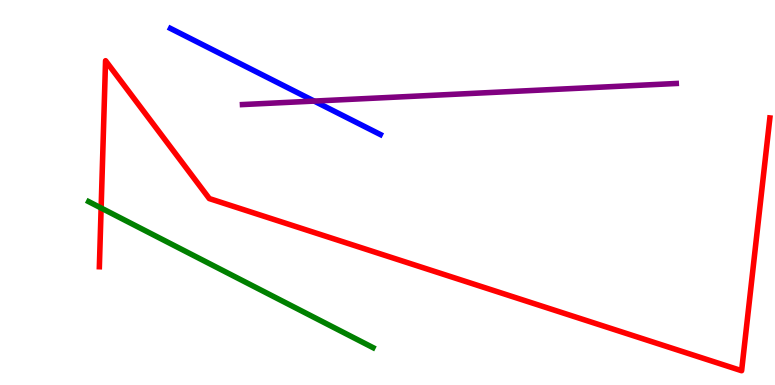[{'lines': ['blue', 'red'], 'intersections': []}, {'lines': ['green', 'red'], 'intersections': [{'x': 1.3, 'y': 4.6}]}, {'lines': ['purple', 'red'], 'intersections': []}, {'lines': ['blue', 'green'], 'intersections': []}, {'lines': ['blue', 'purple'], 'intersections': [{'x': 4.05, 'y': 7.37}]}, {'lines': ['green', 'purple'], 'intersections': []}]